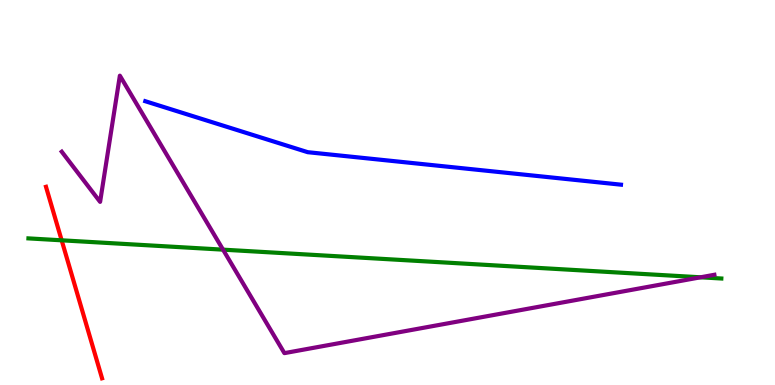[{'lines': ['blue', 'red'], 'intersections': []}, {'lines': ['green', 'red'], 'intersections': [{'x': 0.796, 'y': 3.76}]}, {'lines': ['purple', 'red'], 'intersections': []}, {'lines': ['blue', 'green'], 'intersections': []}, {'lines': ['blue', 'purple'], 'intersections': []}, {'lines': ['green', 'purple'], 'intersections': [{'x': 2.88, 'y': 3.52}, {'x': 9.04, 'y': 2.8}]}]